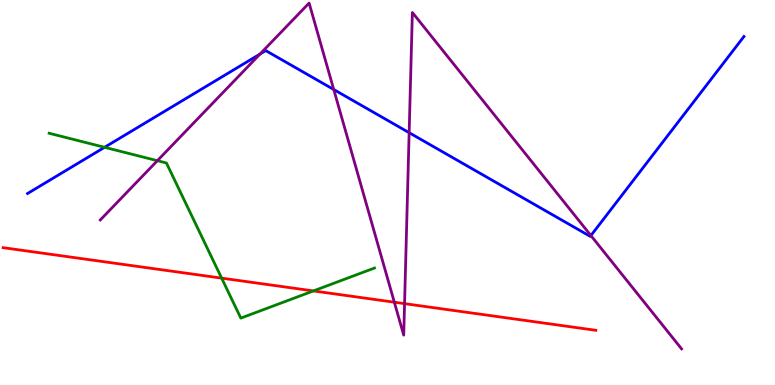[{'lines': ['blue', 'red'], 'intersections': []}, {'lines': ['green', 'red'], 'intersections': [{'x': 2.86, 'y': 2.78}, {'x': 4.04, 'y': 2.44}]}, {'lines': ['purple', 'red'], 'intersections': [{'x': 5.09, 'y': 2.15}, {'x': 5.22, 'y': 2.11}]}, {'lines': ['blue', 'green'], 'intersections': [{'x': 1.35, 'y': 6.17}]}, {'lines': ['blue', 'purple'], 'intersections': [{'x': 3.35, 'y': 8.6}, {'x': 4.31, 'y': 7.67}, {'x': 5.28, 'y': 6.55}, {'x': 7.62, 'y': 3.88}]}, {'lines': ['green', 'purple'], 'intersections': [{'x': 2.03, 'y': 5.83}]}]